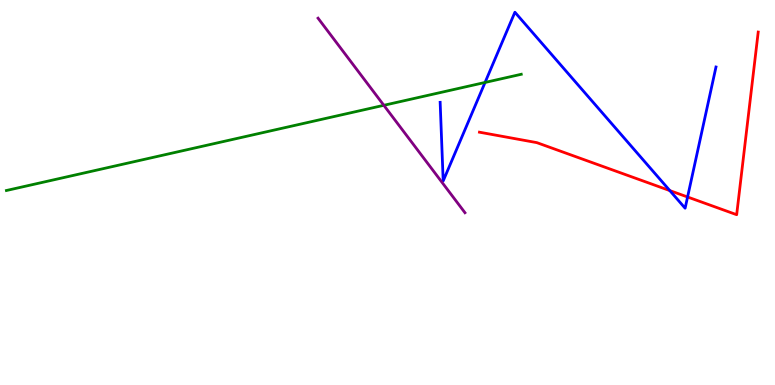[{'lines': ['blue', 'red'], 'intersections': [{'x': 8.64, 'y': 5.05}, {'x': 8.87, 'y': 4.88}]}, {'lines': ['green', 'red'], 'intersections': []}, {'lines': ['purple', 'red'], 'intersections': []}, {'lines': ['blue', 'green'], 'intersections': [{'x': 6.26, 'y': 7.86}]}, {'lines': ['blue', 'purple'], 'intersections': []}, {'lines': ['green', 'purple'], 'intersections': [{'x': 4.95, 'y': 7.26}]}]